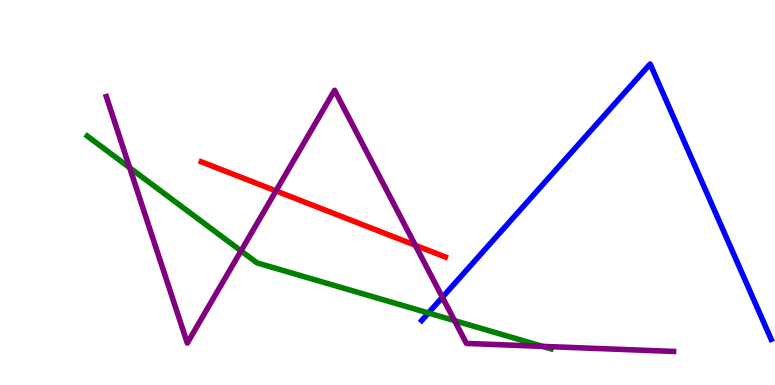[{'lines': ['blue', 'red'], 'intersections': []}, {'lines': ['green', 'red'], 'intersections': []}, {'lines': ['purple', 'red'], 'intersections': [{'x': 3.56, 'y': 5.04}, {'x': 5.36, 'y': 3.63}]}, {'lines': ['blue', 'green'], 'intersections': [{'x': 5.53, 'y': 1.87}]}, {'lines': ['blue', 'purple'], 'intersections': [{'x': 5.71, 'y': 2.28}]}, {'lines': ['green', 'purple'], 'intersections': [{'x': 1.67, 'y': 5.64}, {'x': 3.11, 'y': 3.48}, {'x': 5.87, 'y': 1.67}, {'x': 7.0, 'y': 1.0}]}]